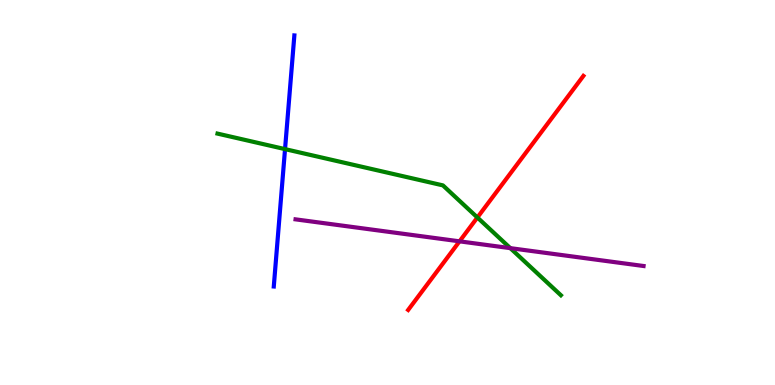[{'lines': ['blue', 'red'], 'intersections': []}, {'lines': ['green', 'red'], 'intersections': [{'x': 6.16, 'y': 4.35}]}, {'lines': ['purple', 'red'], 'intersections': [{'x': 5.93, 'y': 3.73}]}, {'lines': ['blue', 'green'], 'intersections': [{'x': 3.68, 'y': 6.13}]}, {'lines': ['blue', 'purple'], 'intersections': []}, {'lines': ['green', 'purple'], 'intersections': [{'x': 6.58, 'y': 3.55}]}]